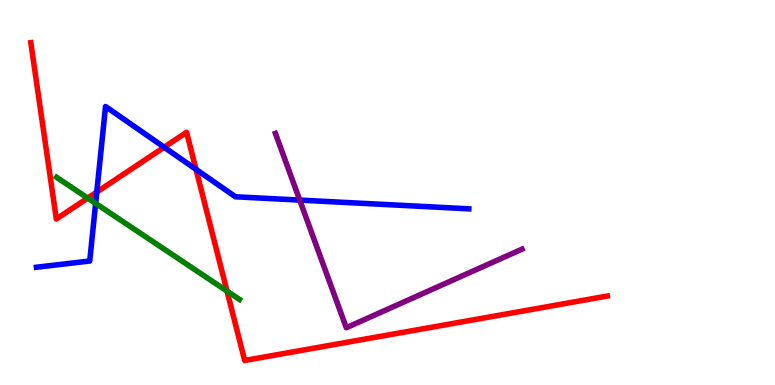[{'lines': ['blue', 'red'], 'intersections': [{'x': 1.25, 'y': 5.01}, {'x': 2.12, 'y': 6.18}, {'x': 2.53, 'y': 5.6}]}, {'lines': ['green', 'red'], 'intersections': [{'x': 1.13, 'y': 4.85}, {'x': 2.93, 'y': 2.44}]}, {'lines': ['purple', 'red'], 'intersections': []}, {'lines': ['blue', 'green'], 'intersections': [{'x': 1.23, 'y': 4.72}]}, {'lines': ['blue', 'purple'], 'intersections': [{'x': 3.87, 'y': 4.8}]}, {'lines': ['green', 'purple'], 'intersections': []}]